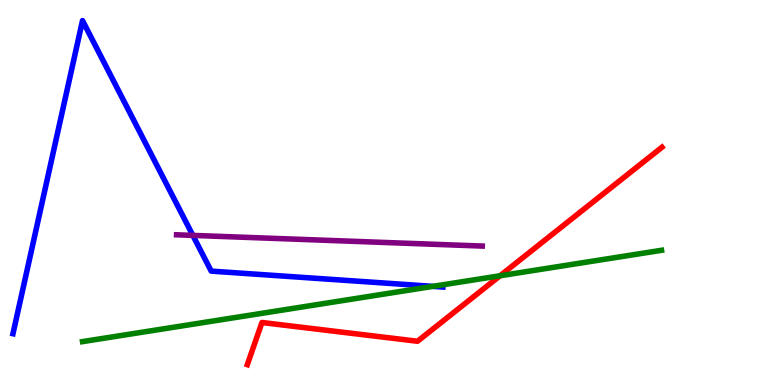[{'lines': ['blue', 'red'], 'intersections': []}, {'lines': ['green', 'red'], 'intersections': [{'x': 6.45, 'y': 2.84}]}, {'lines': ['purple', 'red'], 'intersections': []}, {'lines': ['blue', 'green'], 'intersections': [{'x': 5.58, 'y': 2.56}]}, {'lines': ['blue', 'purple'], 'intersections': [{'x': 2.49, 'y': 3.89}]}, {'lines': ['green', 'purple'], 'intersections': []}]